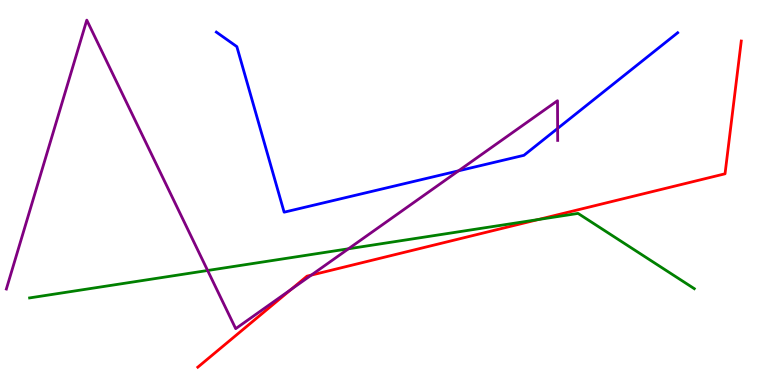[{'lines': ['blue', 'red'], 'intersections': []}, {'lines': ['green', 'red'], 'intersections': [{'x': 6.94, 'y': 4.3}]}, {'lines': ['purple', 'red'], 'intersections': [{'x': 3.76, 'y': 2.48}, {'x': 4.02, 'y': 2.85}]}, {'lines': ['blue', 'green'], 'intersections': []}, {'lines': ['blue', 'purple'], 'intersections': [{'x': 5.92, 'y': 5.56}, {'x': 7.2, 'y': 6.66}]}, {'lines': ['green', 'purple'], 'intersections': [{'x': 2.68, 'y': 2.97}, {'x': 4.5, 'y': 3.54}]}]